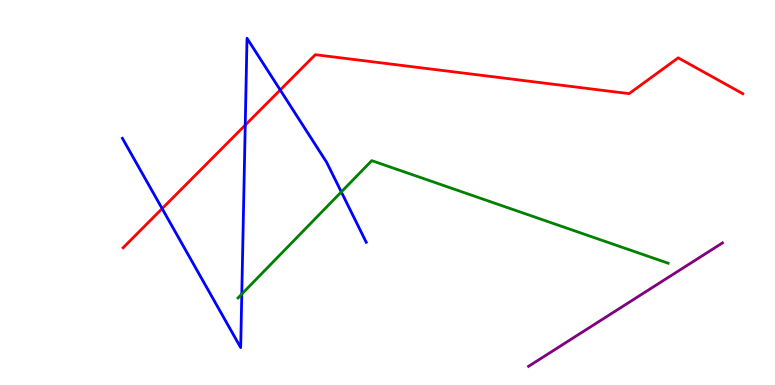[{'lines': ['blue', 'red'], 'intersections': [{'x': 2.09, 'y': 4.58}, {'x': 3.16, 'y': 6.75}, {'x': 3.62, 'y': 7.66}]}, {'lines': ['green', 'red'], 'intersections': []}, {'lines': ['purple', 'red'], 'intersections': []}, {'lines': ['blue', 'green'], 'intersections': [{'x': 3.12, 'y': 2.36}, {'x': 4.4, 'y': 5.01}]}, {'lines': ['blue', 'purple'], 'intersections': []}, {'lines': ['green', 'purple'], 'intersections': []}]